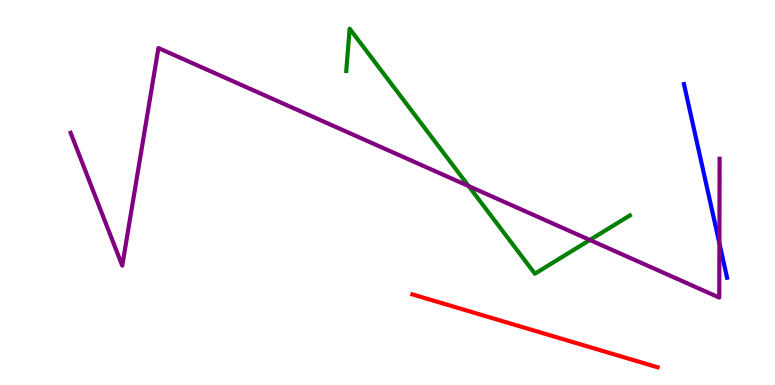[{'lines': ['blue', 'red'], 'intersections': []}, {'lines': ['green', 'red'], 'intersections': []}, {'lines': ['purple', 'red'], 'intersections': []}, {'lines': ['blue', 'green'], 'intersections': []}, {'lines': ['blue', 'purple'], 'intersections': [{'x': 9.28, 'y': 3.68}]}, {'lines': ['green', 'purple'], 'intersections': [{'x': 6.05, 'y': 5.17}, {'x': 7.61, 'y': 3.77}]}]